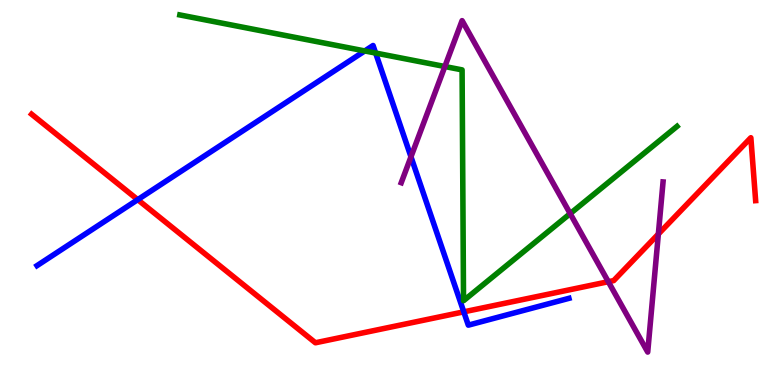[{'lines': ['blue', 'red'], 'intersections': [{'x': 1.78, 'y': 4.81}, {'x': 5.98, 'y': 1.9}]}, {'lines': ['green', 'red'], 'intersections': []}, {'lines': ['purple', 'red'], 'intersections': [{'x': 7.85, 'y': 2.68}, {'x': 8.49, 'y': 3.92}]}, {'lines': ['blue', 'green'], 'intersections': [{'x': 4.71, 'y': 8.68}, {'x': 4.85, 'y': 8.62}]}, {'lines': ['blue', 'purple'], 'intersections': [{'x': 5.3, 'y': 5.93}]}, {'lines': ['green', 'purple'], 'intersections': [{'x': 5.74, 'y': 8.27}, {'x': 7.36, 'y': 4.45}]}]